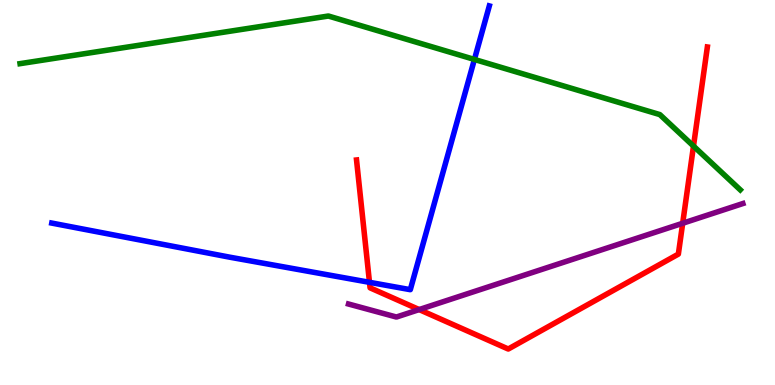[{'lines': ['blue', 'red'], 'intersections': [{'x': 4.77, 'y': 2.67}]}, {'lines': ['green', 'red'], 'intersections': [{'x': 8.95, 'y': 6.21}]}, {'lines': ['purple', 'red'], 'intersections': [{'x': 5.41, 'y': 1.96}, {'x': 8.81, 'y': 4.2}]}, {'lines': ['blue', 'green'], 'intersections': [{'x': 6.12, 'y': 8.46}]}, {'lines': ['blue', 'purple'], 'intersections': []}, {'lines': ['green', 'purple'], 'intersections': []}]